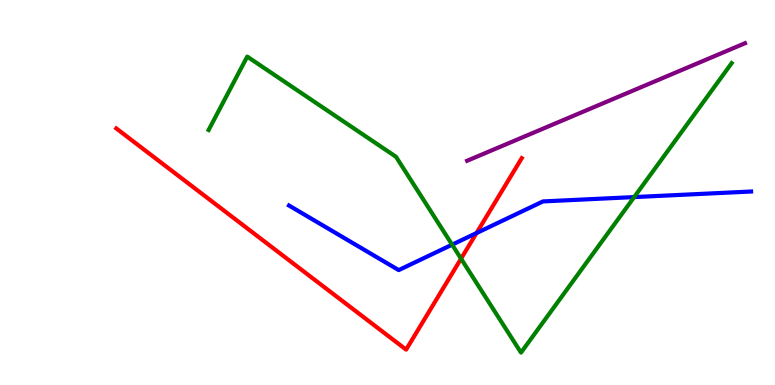[{'lines': ['blue', 'red'], 'intersections': [{'x': 6.15, 'y': 3.95}]}, {'lines': ['green', 'red'], 'intersections': [{'x': 5.95, 'y': 3.28}]}, {'lines': ['purple', 'red'], 'intersections': []}, {'lines': ['blue', 'green'], 'intersections': [{'x': 5.83, 'y': 3.64}, {'x': 8.18, 'y': 4.88}]}, {'lines': ['blue', 'purple'], 'intersections': []}, {'lines': ['green', 'purple'], 'intersections': []}]